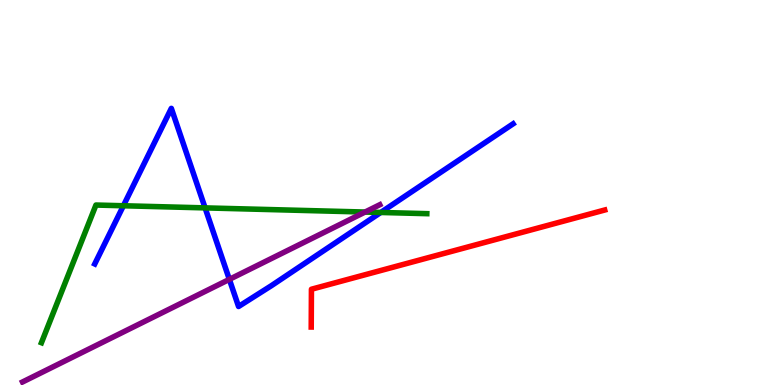[{'lines': ['blue', 'red'], 'intersections': []}, {'lines': ['green', 'red'], 'intersections': []}, {'lines': ['purple', 'red'], 'intersections': []}, {'lines': ['blue', 'green'], 'intersections': [{'x': 1.59, 'y': 4.66}, {'x': 2.65, 'y': 4.6}, {'x': 4.91, 'y': 4.48}]}, {'lines': ['blue', 'purple'], 'intersections': [{'x': 2.96, 'y': 2.74}]}, {'lines': ['green', 'purple'], 'intersections': [{'x': 4.71, 'y': 4.49}]}]